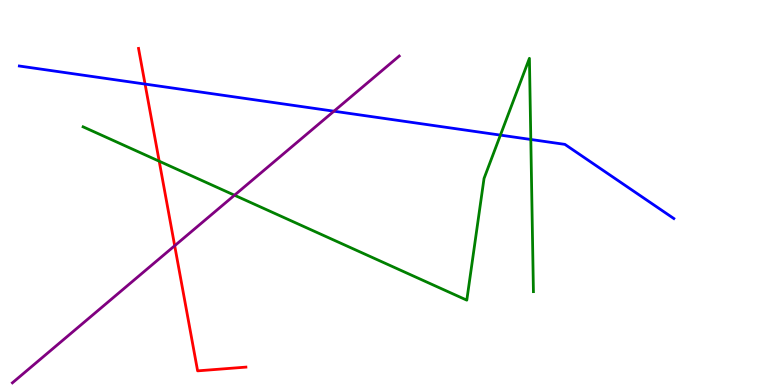[{'lines': ['blue', 'red'], 'intersections': [{'x': 1.87, 'y': 7.82}]}, {'lines': ['green', 'red'], 'intersections': [{'x': 2.05, 'y': 5.81}]}, {'lines': ['purple', 'red'], 'intersections': [{'x': 2.25, 'y': 3.62}]}, {'lines': ['blue', 'green'], 'intersections': [{'x': 6.46, 'y': 6.49}, {'x': 6.85, 'y': 6.38}]}, {'lines': ['blue', 'purple'], 'intersections': [{'x': 4.31, 'y': 7.11}]}, {'lines': ['green', 'purple'], 'intersections': [{'x': 3.03, 'y': 4.93}]}]